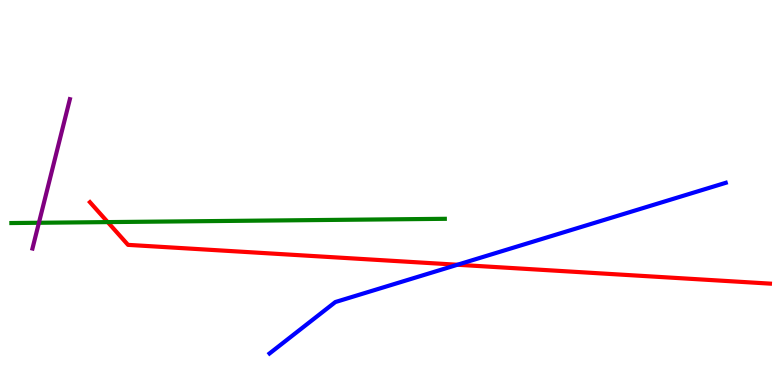[{'lines': ['blue', 'red'], 'intersections': [{'x': 5.9, 'y': 3.12}]}, {'lines': ['green', 'red'], 'intersections': [{'x': 1.39, 'y': 4.23}]}, {'lines': ['purple', 'red'], 'intersections': []}, {'lines': ['blue', 'green'], 'intersections': []}, {'lines': ['blue', 'purple'], 'intersections': []}, {'lines': ['green', 'purple'], 'intersections': [{'x': 0.502, 'y': 4.21}]}]